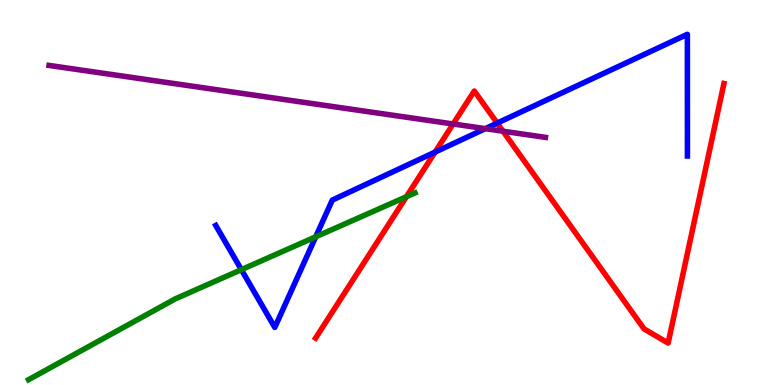[{'lines': ['blue', 'red'], 'intersections': [{'x': 5.61, 'y': 6.05}, {'x': 6.42, 'y': 6.8}]}, {'lines': ['green', 'red'], 'intersections': [{'x': 5.24, 'y': 4.89}]}, {'lines': ['purple', 'red'], 'intersections': [{'x': 5.85, 'y': 6.78}, {'x': 6.49, 'y': 6.59}]}, {'lines': ['blue', 'green'], 'intersections': [{'x': 3.11, 'y': 3.0}, {'x': 4.07, 'y': 3.85}]}, {'lines': ['blue', 'purple'], 'intersections': [{'x': 6.26, 'y': 6.66}]}, {'lines': ['green', 'purple'], 'intersections': []}]